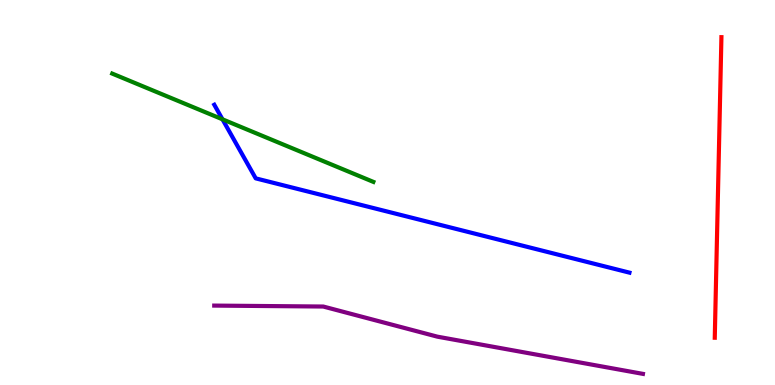[{'lines': ['blue', 'red'], 'intersections': []}, {'lines': ['green', 'red'], 'intersections': []}, {'lines': ['purple', 'red'], 'intersections': []}, {'lines': ['blue', 'green'], 'intersections': [{'x': 2.87, 'y': 6.9}]}, {'lines': ['blue', 'purple'], 'intersections': []}, {'lines': ['green', 'purple'], 'intersections': []}]